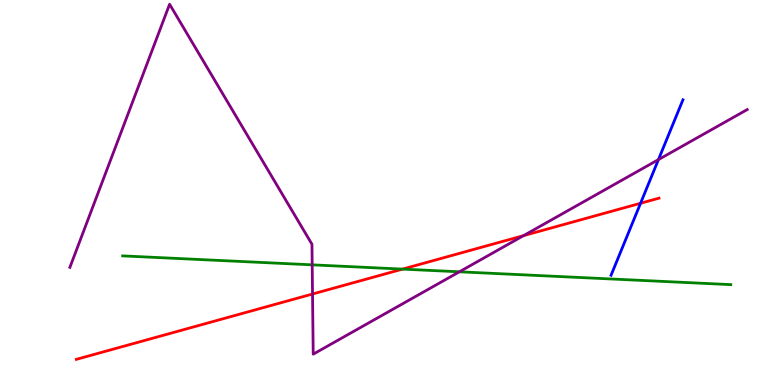[{'lines': ['blue', 'red'], 'intersections': [{'x': 8.27, 'y': 4.72}]}, {'lines': ['green', 'red'], 'intersections': [{'x': 5.19, 'y': 3.01}]}, {'lines': ['purple', 'red'], 'intersections': [{'x': 4.03, 'y': 2.36}, {'x': 6.76, 'y': 3.88}]}, {'lines': ['blue', 'green'], 'intersections': []}, {'lines': ['blue', 'purple'], 'intersections': [{'x': 8.5, 'y': 5.85}]}, {'lines': ['green', 'purple'], 'intersections': [{'x': 4.03, 'y': 3.12}, {'x': 5.93, 'y': 2.94}]}]